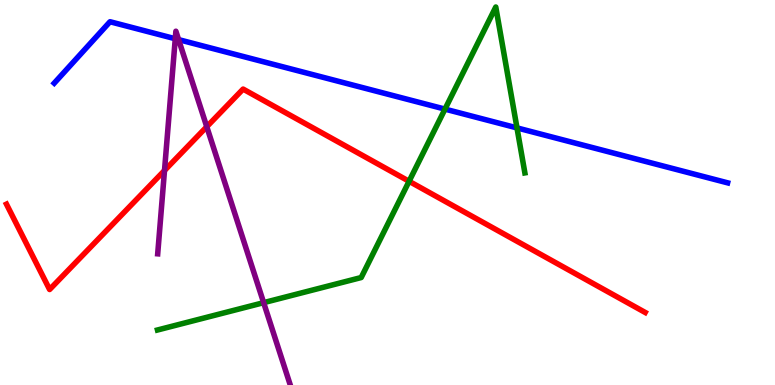[{'lines': ['blue', 'red'], 'intersections': []}, {'lines': ['green', 'red'], 'intersections': [{'x': 5.28, 'y': 5.29}]}, {'lines': ['purple', 'red'], 'intersections': [{'x': 2.12, 'y': 5.57}, {'x': 2.67, 'y': 6.71}]}, {'lines': ['blue', 'green'], 'intersections': [{'x': 5.74, 'y': 7.17}, {'x': 6.67, 'y': 6.68}]}, {'lines': ['blue', 'purple'], 'intersections': [{'x': 2.26, 'y': 8.99}, {'x': 2.3, 'y': 8.97}]}, {'lines': ['green', 'purple'], 'intersections': [{'x': 3.4, 'y': 2.14}]}]